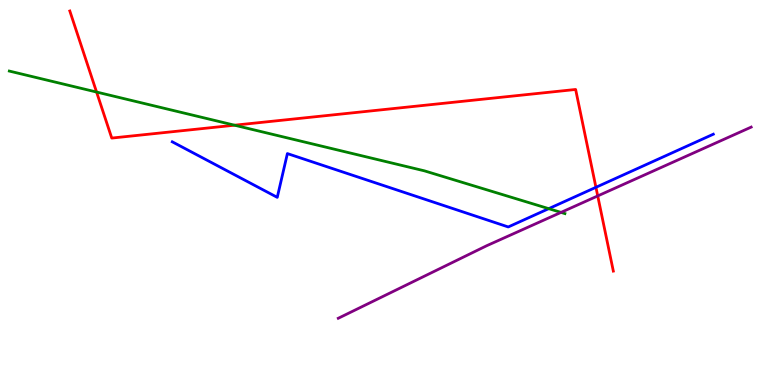[{'lines': ['blue', 'red'], 'intersections': [{'x': 7.69, 'y': 5.13}]}, {'lines': ['green', 'red'], 'intersections': [{'x': 1.25, 'y': 7.61}, {'x': 3.03, 'y': 6.75}]}, {'lines': ['purple', 'red'], 'intersections': [{'x': 7.71, 'y': 4.91}]}, {'lines': ['blue', 'green'], 'intersections': [{'x': 7.08, 'y': 4.58}]}, {'lines': ['blue', 'purple'], 'intersections': []}, {'lines': ['green', 'purple'], 'intersections': [{'x': 7.24, 'y': 4.48}]}]